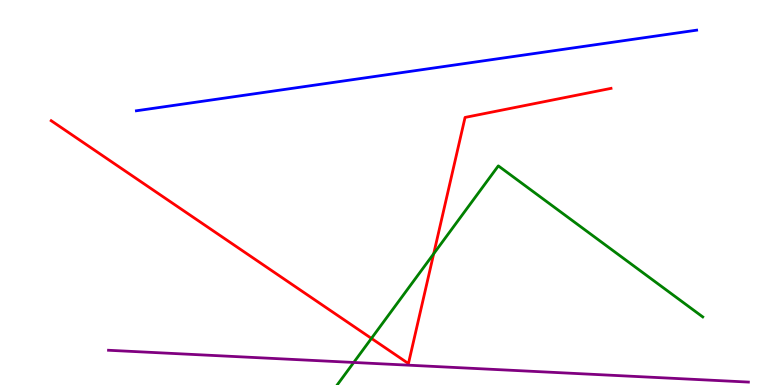[{'lines': ['blue', 'red'], 'intersections': []}, {'lines': ['green', 'red'], 'intersections': [{'x': 4.79, 'y': 1.21}, {'x': 5.6, 'y': 3.41}]}, {'lines': ['purple', 'red'], 'intersections': []}, {'lines': ['blue', 'green'], 'intersections': []}, {'lines': ['blue', 'purple'], 'intersections': []}, {'lines': ['green', 'purple'], 'intersections': [{'x': 4.56, 'y': 0.586}]}]